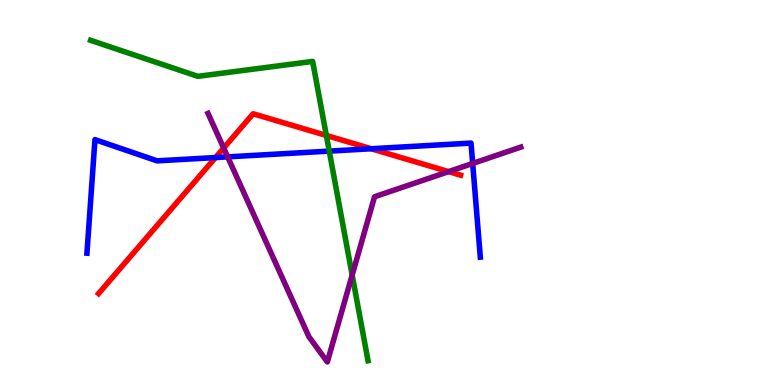[{'lines': ['blue', 'red'], 'intersections': [{'x': 2.78, 'y': 5.91}, {'x': 4.79, 'y': 6.14}]}, {'lines': ['green', 'red'], 'intersections': [{'x': 4.21, 'y': 6.48}]}, {'lines': ['purple', 'red'], 'intersections': [{'x': 2.89, 'y': 6.16}, {'x': 5.79, 'y': 5.54}]}, {'lines': ['blue', 'green'], 'intersections': [{'x': 4.25, 'y': 6.07}]}, {'lines': ['blue', 'purple'], 'intersections': [{'x': 2.94, 'y': 5.93}, {'x': 6.1, 'y': 5.75}]}, {'lines': ['green', 'purple'], 'intersections': [{'x': 4.54, 'y': 2.86}]}]